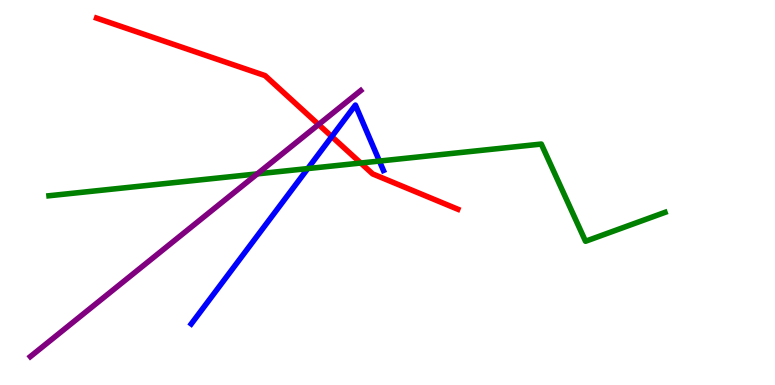[{'lines': ['blue', 'red'], 'intersections': [{'x': 4.28, 'y': 6.45}]}, {'lines': ['green', 'red'], 'intersections': [{'x': 4.65, 'y': 5.77}]}, {'lines': ['purple', 'red'], 'intersections': [{'x': 4.11, 'y': 6.77}]}, {'lines': ['blue', 'green'], 'intersections': [{'x': 3.97, 'y': 5.62}, {'x': 4.9, 'y': 5.82}]}, {'lines': ['blue', 'purple'], 'intersections': []}, {'lines': ['green', 'purple'], 'intersections': [{'x': 3.32, 'y': 5.48}]}]